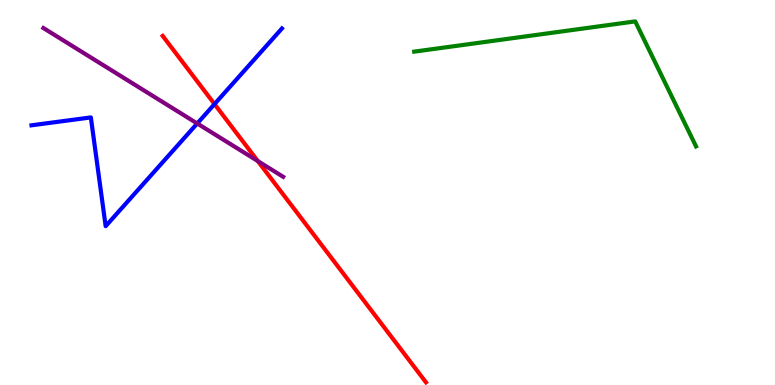[{'lines': ['blue', 'red'], 'intersections': [{'x': 2.77, 'y': 7.3}]}, {'lines': ['green', 'red'], 'intersections': []}, {'lines': ['purple', 'red'], 'intersections': [{'x': 3.33, 'y': 5.82}]}, {'lines': ['blue', 'green'], 'intersections': []}, {'lines': ['blue', 'purple'], 'intersections': [{'x': 2.54, 'y': 6.79}]}, {'lines': ['green', 'purple'], 'intersections': []}]